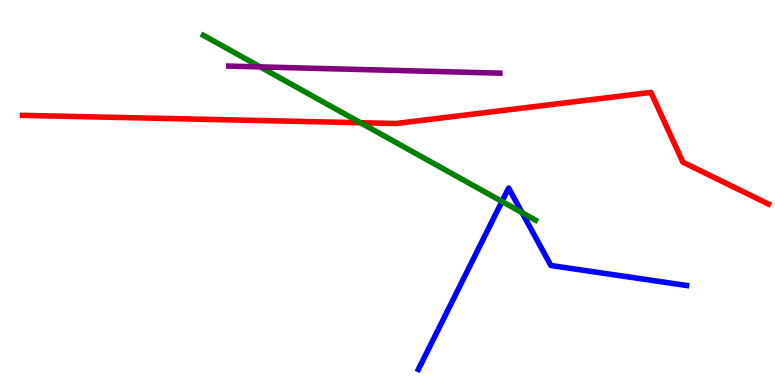[{'lines': ['blue', 'red'], 'intersections': []}, {'lines': ['green', 'red'], 'intersections': [{'x': 4.65, 'y': 6.81}]}, {'lines': ['purple', 'red'], 'intersections': []}, {'lines': ['blue', 'green'], 'intersections': [{'x': 6.48, 'y': 4.77}, {'x': 6.74, 'y': 4.48}]}, {'lines': ['blue', 'purple'], 'intersections': []}, {'lines': ['green', 'purple'], 'intersections': [{'x': 3.36, 'y': 8.26}]}]